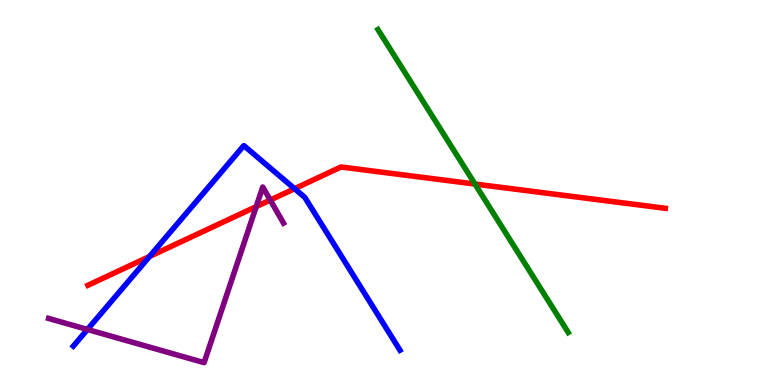[{'lines': ['blue', 'red'], 'intersections': [{'x': 1.93, 'y': 3.34}, {'x': 3.8, 'y': 5.1}]}, {'lines': ['green', 'red'], 'intersections': [{'x': 6.13, 'y': 5.22}]}, {'lines': ['purple', 'red'], 'intersections': [{'x': 3.31, 'y': 4.63}, {'x': 3.49, 'y': 4.8}]}, {'lines': ['blue', 'green'], 'intersections': []}, {'lines': ['blue', 'purple'], 'intersections': [{'x': 1.13, 'y': 1.44}]}, {'lines': ['green', 'purple'], 'intersections': []}]